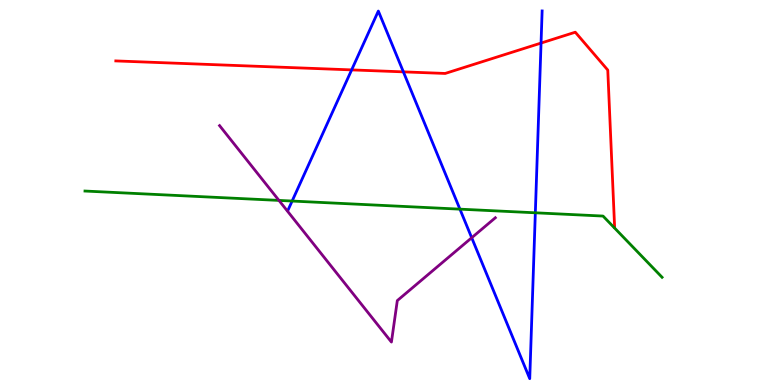[{'lines': ['blue', 'red'], 'intersections': [{'x': 4.54, 'y': 8.18}, {'x': 5.2, 'y': 8.13}, {'x': 6.98, 'y': 8.88}]}, {'lines': ['green', 'red'], 'intersections': []}, {'lines': ['purple', 'red'], 'intersections': []}, {'lines': ['blue', 'green'], 'intersections': [{'x': 3.77, 'y': 4.78}, {'x': 5.93, 'y': 4.57}, {'x': 6.91, 'y': 4.47}]}, {'lines': ['blue', 'purple'], 'intersections': [{'x': 6.09, 'y': 3.83}]}, {'lines': ['green', 'purple'], 'intersections': [{'x': 3.6, 'y': 4.79}]}]